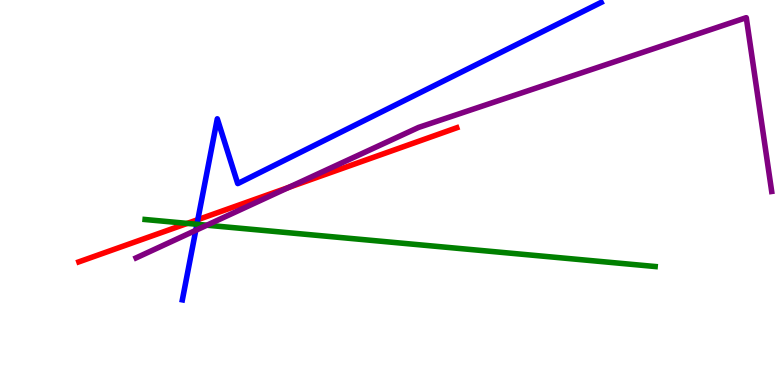[{'lines': ['blue', 'red'], 'intersections': [{'x': 2.55, 'y': 4.29}]}, {'lines': ['green', 'red'], 'intersections': [{'x': 2.42, 'y': 4.2}]}, {'lines': ['purple', 'red'], 'intersections': [{'x': 3.73, 'y': 5.13}]}, {'lines': ['blue', 'green'], 'intersections': [{'x': 2.54, 'y': 4.17}]}, {'lines': ['blue', 'purple'], 'intersections': [{'x': 2.53, 'y': 4.02}]}, {'lines': ['green', 'purple'], 'intersections': [{'x': 2.67, 'y': 4.15}]}]